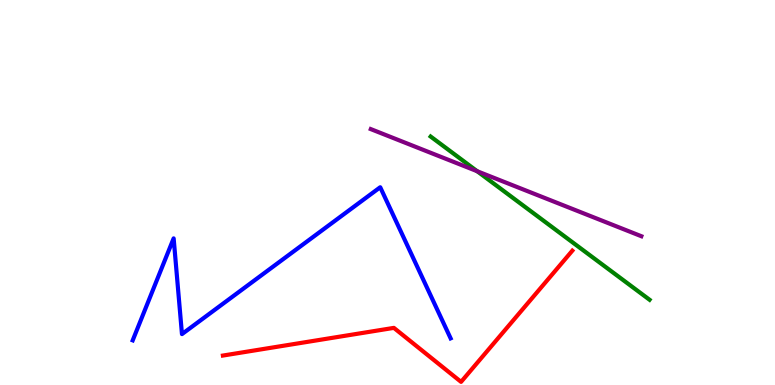[{'lines': ['blue', 'red'], 'intersections': []}, {'lines': ['green', 'red'], 'intersections': []}, {'lines': ['purple', 'red'], 'intersections': []}, {'lines': ['blue', 'green'], 'intersections': []}, {'lines': ['blue', 'purple'], 'intersections': []}, {'lines': ['green', 'purple'], 'intersections': [{'x': 6.16, 'y': 5.55}]}]